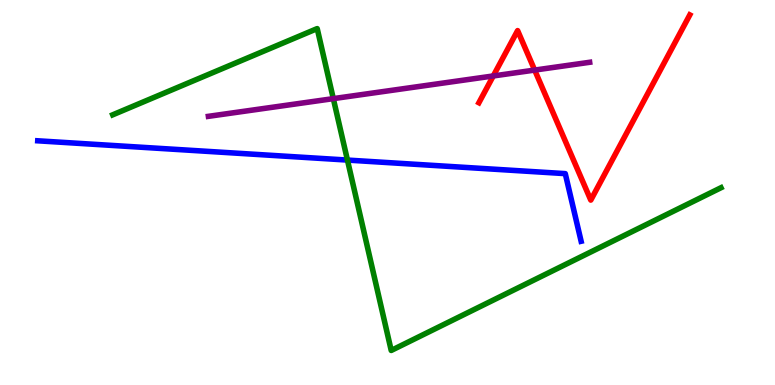[{'lines': ['blue', 'red'], 'intersections': []}, {'lines': ['green', 'red'], 'intersections': []}, {'lines': ['purple', 'red'], 'intersections': [{'x': 6.36, 'y': 8.03}, {'x': 6.9, 'y': 8.18}]}, {'lines': ['blue', 'green'], 'intersections': [{'x': 4.48, 'y': 5.84}]}, {'lines': ['blue', 'purple'], 'intersections': []}, {'lines': ['green', 'purple'], 'intersections': [{'x': 4.3, 'y': 7.44}]}]